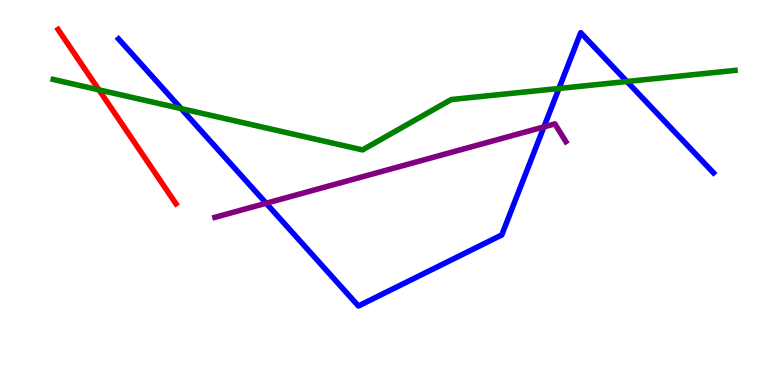[{'lines': ['blue', 'red'], 'intersections': []}, {'lines': ['green', 'red'], 'intersections': [{'x': 1.28, 'y': 7.67}]}, {'lines': ['purple', 'red'], 'intersections': []}, {'lines': ['blue', 'green'], 'intersections': [{'x': 2.34, 'y': 7.18}, {'x': 7.21, 'y': 7.7}, {'x': 8.09, 'y': 7.88}]}, {'lines': ['blue', 'purple'], 'intersections': [{'x': 3.43, 'y': 4.72}, {'x': 7.02, 'y': 6.7}]}, {'lines': ['green', 'purple'], 'intersections': []}]